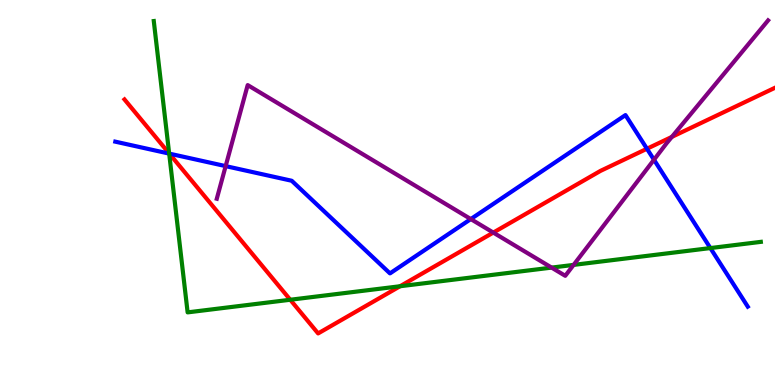[{'lines': ['blue', 'red'], 'intersections': [{'x': 2.18, 'y': 6.01}, {'x': 8.35, 'y': 6.14}]}, {'lines': ['green', 'red'], 'intersections': [{'x': 2.18, 'y': 6.02}, {'x': 3.75, 'y': 2.21}, {'x': 5.16, 'y': 2.57}]}, {'lines': ['purple', 'red'], 'intersections': [{'x': 6.37, 'y': 3.96}, {'x': 8.67, 'y': 6.44}]}, {'lines': ['blue', 'green'], 'intersections': [{'x': 2.18, 'y': 6.01}, {'x': 9.17, 'y': 3.56}]}, {'lines': ['blue', 'purple'], 'intersections': [{'x': 2.91, 'y': 5.69}, {'x': 6.07, 'y': 4.31}, {'x': 8.44, 'y': 5.85}]}, {'lines': ['green', 'purple'], 'intersections': [{'x': 7.12, 'y': 3.05}, {'x': 7.4, 'y': 3.12}]}]